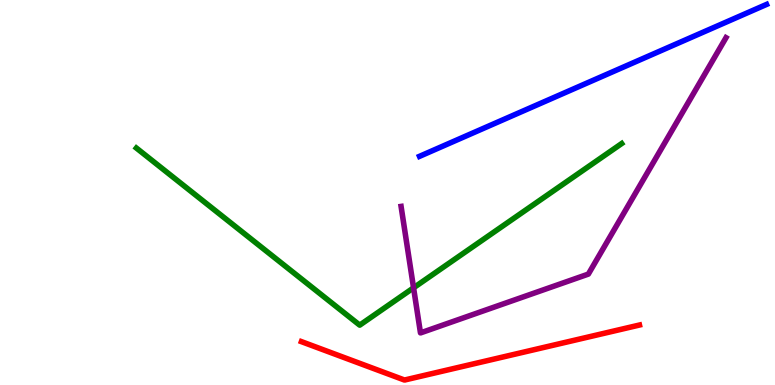[{'lines': ['blue', 'red'], 'intersections': []}, {'lines': ['green', 'red'], 'intersections': []}, {'lines': ['purple', 'red'], 'intersections': []}, {'lines': ['blue', 'green'], 'intersections': []}, {'lines': ['blue', 'purple'], 'intersections': []}, {'lines': ['green', 'purple'], 'intersections': [{'x': 5.34, 'y': 2.52}]}]